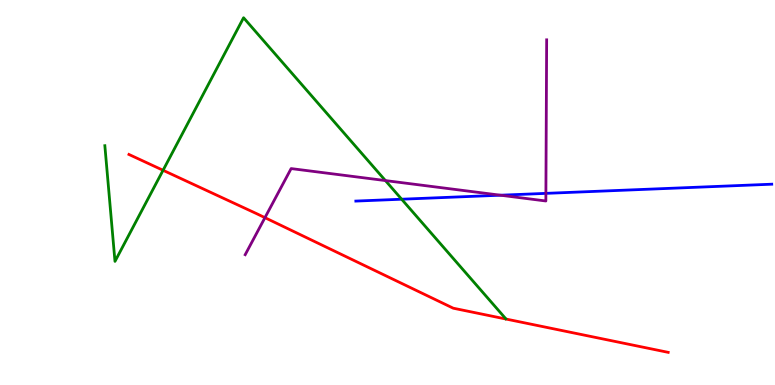[{'lines': ['blue', 'red'], 'intersections': []}, {'lines': ['green', 'red'], 'intersections': [{'x': 2.1, 'y': 5.58}]}, {'lines': ['purple', 'red'], 'intersections': [{'x': 3.42, 'y': 4.35}]}, {'lines': ['blue', 'green'], 'intersections': [{'x': 5.18, 'y': 4.83}]}, {'lines': ['blue', 'purple'], 'intersections': [{'x': 6.46, 'y': 4.93}, {'x': 7.04, 'y': 4.98}]}, {'lines': ['green', 'purple'], 'intersections': [{'x': 4.97, 'y': 5.31}]}]